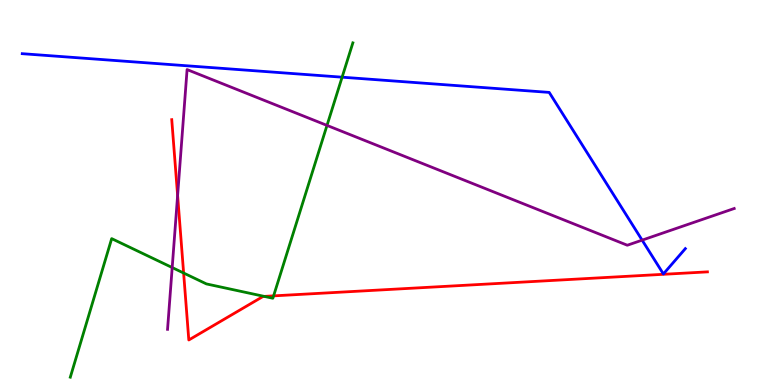[{'lines': ['blue', 'red'], 'intersections': []}, {'lines': ['green', 'red'], 'intersections': [{'x': 2.37, 'y': 2.91}, {'x': 3.41, 'y': 2.3}, {'x': 3.53, 'y': 2.32}]}, {'lines': ['purple', 'red'], 'intersections': [{'x': 2.29, 'y': 4.92}]}, {'lines': ['blue', 'green'], 'intersections': [{'x': 4.41, 'y': 8.0}]}, {'lines': ['blue', 'purple'], 'intersections': [{'x': 8.29, 'y': 3.76}]}, {'lines': ['green', 'purple'], 'intersections': [{'x': 2.22, 'y': 3.05}, {'x': 4.22, 'y': 6.74}]}]